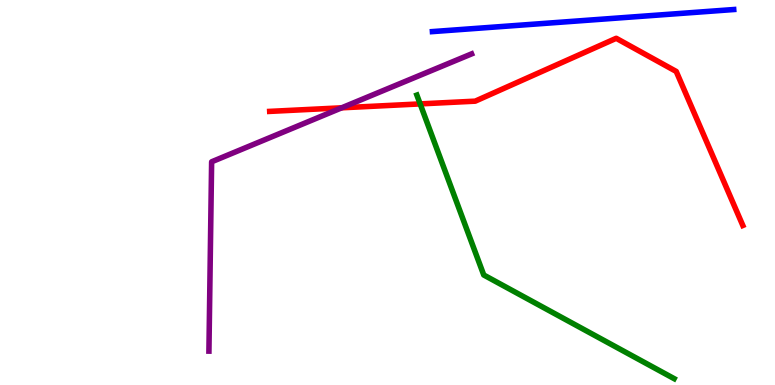[{'lines': ['blue', 'red'], 'intersections': []}, {'lines': ['green', 'red'], 'intersections': [{'x': 5.42, 'y': 7.3}]}, {'lines': ['purple', 'red'], 'intersections': [{'x': 4.41, 'y': 7.2}]}, {'lines': ['blue', 'green'], 'intersections': []}, {'lines': ['blue', 'purple'], 'intersections': []}, {'lines': ['green', 'purple'], 'intersections': []}]